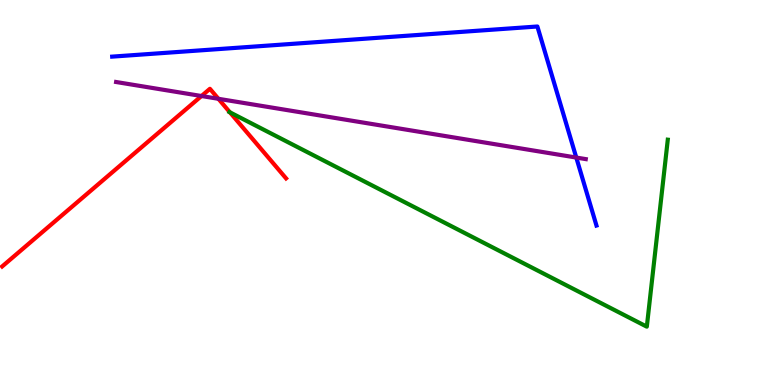[{'lines': ['blue', 'red'], 'intersections': []}, {'lines': ['green', 'red'], 'intersections': [{'x': 2.97, 'y': 7.08}]}, {'lines': ['purple', 'red'], 'intersections': [{'x': 2.6, 'y': 7.51}, {'x': 2.82, 'y': 7.43}]}, {'lines': ['blue', 'green'], 'intersections': []}, {'lines': ['blue', 'purple'], 'intersections': [{'x': 7.44, 'y': 5.91}]}, {'lines': ['green', 'purple'], 'intersections': []}]